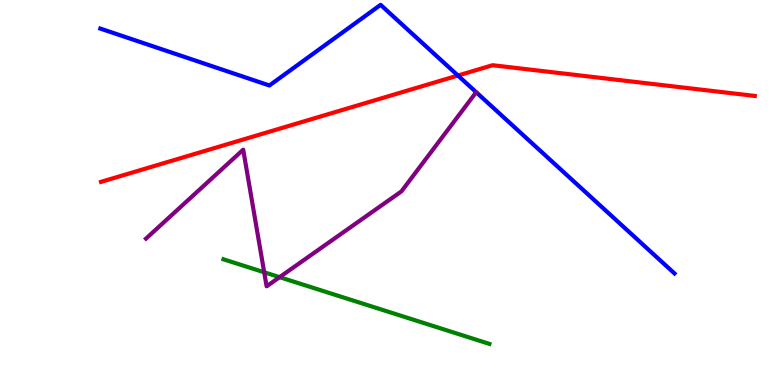[{'lines': ['blue', 'red'], 'intersections': [{'x': 5.91, 'y': 8.04}]}, {'lines': ['green', 'red'], 'intersections': []}, {'lines': ['purple', 'red'], 'intersections': []}, {'lines': ['blue', 'green'], 'intersections': []}, {'lines': ['blue', 'purple'], 'intersections': []}, {'lines': ['green', 'purple'], 'intersections': [{'x': 3.41, 'y': 2.93}, {'x': 3.61, 'y': 2.8}]}]